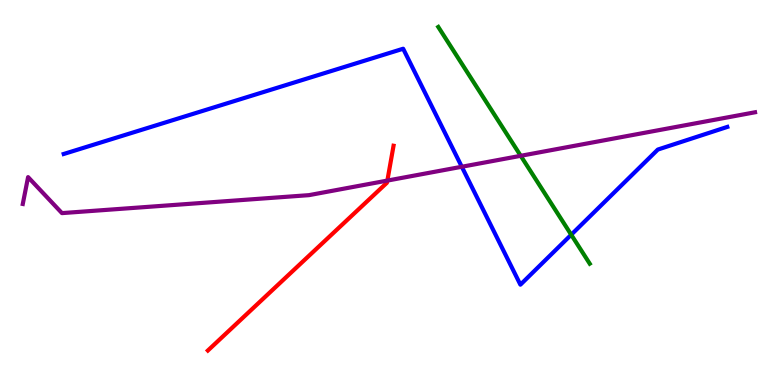[{'lines': ['blue', 'red'], 'intersections': []}, {'lines': ['green', 'red'], 'intersections': []}, {'lines': ['purple', 'red'], 'intersections': [{'x': 5.0, 'y': 5.31}]}, {'lines': ['blue', 'green'], 'intersections': [{'x': 7.37, 'y': 3.9}]}, {'lines': ['blue', 'purple'], 'intersections': [{'x': 5.96, 'y': 5.67}]}, {'lines': ['green', 'purple'], 'intersections': [{'x': 6.72, 'y': 5.95}]}]